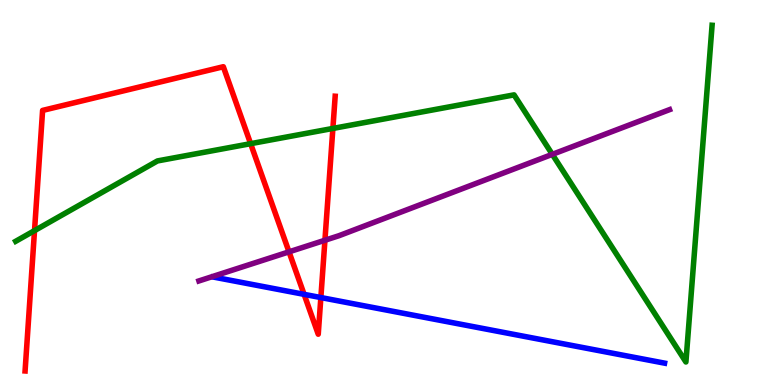[{'lines': ['blue', 'red'], 'intersections': [{'x': 3.92, 'y': 2.35}, {'x': 4.14, 'y': 2.27}]}, {'lines': ['green', 'red'], 'intersections': [{'x': 0.445, 'y': 4.01}, {'x': 3.23, 'y': 6.27}, {'x': 4.3, 'y': 6.66}]}, {'lines': ['purple', 'red'], 'intersections': [{'x': 3.73, 'y': 3.46}, {'x': 4.19, 'y': 3.76}]}, {'lines': ['blue', 'green'], 'intersections': []}, {'lines': ['blue', 'purple'], 'intersections': []}, {'lines': ['green', 'purple'], 'intersections': [{'x': 7.13, 'y': 5.99}]}]